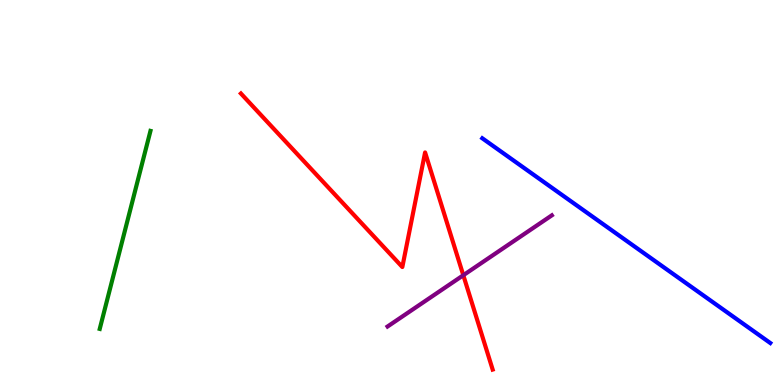[{'lines': ['blue', 'red'], 'intersections': []}, {'lines': ['green', 'red'], 'intersections': []}, {'lines': ['purple', 'red'], 'intersections': [{'x': 5.98, 'y': 2.85}]}, {'lines': ['blue', 'green'], 'intersections': []}, {'lines': ['blue', 'purple'], 'intersections': []}, {'lines': ['green', 'purple'], 'intersections': []}]